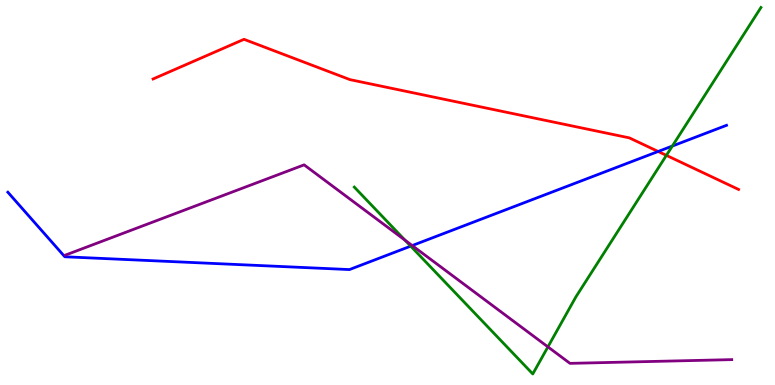[{'lines': ['blue', 'red'], 'intersections': [{'x': 8.49, 'y': 6.07}]}, {'lines': ['green', 'red'], 'intersections': [{'x': 8.6, 'y': 5.96}]}, {'lines': ['purple', 'red'], 'intersections': []}, {'lines': ['blue', 'green'], 'intersections': [{'x': 5.3, 'y': 3.61}, {'x': 8.68, 'y': 6.21}]}, {'lines': ['blue', 'purple'], 'intersections': [{'x': 5.32, 'y': 3.62}]}, {'lines': ['green', 'purple'], 'intersections': [{'x': 5.23, 'y': 3.76}, {'x': 7.07, 'y': 0.99}]}]